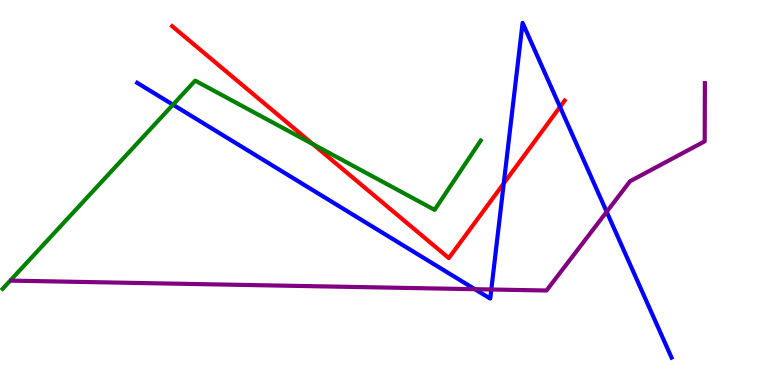[{'lines': ['blue', 'red'], 'intersections': [{'x': 6.5, 'y': 5.24}, {'x': 7.23, 'y': 7.22}]}, {'lines': ['green', 'red'], 'intersections': [{'x': 4.04, 'y': 6.25}]}, {'lines': ['purple', 'red'], 'intersections': []}, {'lines': ['blue', 'green'], 'intersections': [{'x': 2.23, 'y': 7.28}]}, {'lines': ['blue', 'purple'], 'intersections': [{'x': 6.13, 'y': 2.49}, {'x': 6.34, 'y': 2.48}, {'x': 7.83, 'y': 4.5}]}, {'lines': ['green', 'purple'], 'intersections': []}]